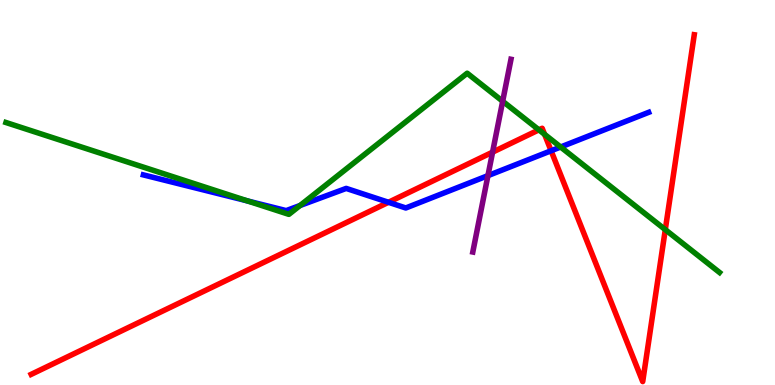[{'lines': ['blue', 'red'], 'intersections': [{'x': 5.01, 'y': 4.75}, {'x': 7.11, 'y': 6.08}]}, {'lines': ['green', 'red'], 'intersections': [{'x': 6.95, 'y': 6.63}, {'x': 7.03, 'y': 6.51}, {'x': 8.58, 'y': 4.04}]}, {'lines': ['purple', 'red'], 'intersections': [{'x': 6.36, 'y': 6.05}]}, {'lines': ['blue', 'green'], 'intersections': [{'x': 3.2, 'y': 4.78}, {'x': 3.87, 'y': 4.66}, {'x': 7.23, 'y': 6.18}]}, {'lines': ['blue', 'purple'], 'intersections': [{'x': 6.3, 'y': 5.44}]}, {'lines': ['green', 'purple'], 'intersections': [{'x': 6.49, 'y': 7.37}]}]